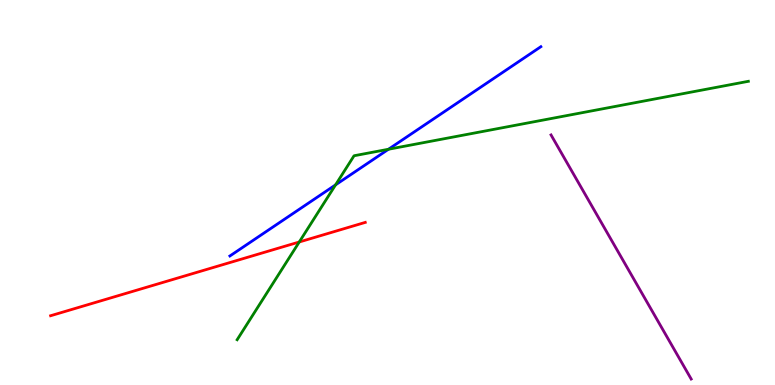[{'lines': ['blue', 'red'], 'intersections': []}, {'lines': ['green', 'red'], 'intersections': [{'x': 3.86, 'y': 3.71}]}, {'lines': ['purple', 'red'], 'intersections': []}, {'lines': ['blue', 'green'], 'intersections': [{'x': 4.33, 'y': 5.2}, {'x': 5.01, 'y': 6.12}]}, {'lines': ['blue', 'purple'], 'intersections': []}, {'lines': ['green', 'purple'], 'intersections': []}]